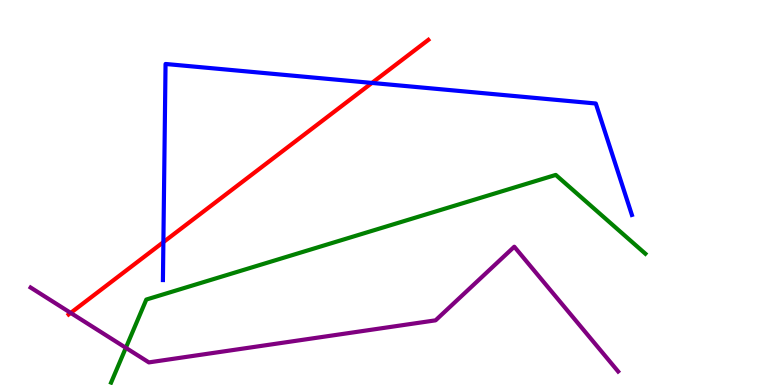[{'lines': ['blue', 'red'], 'intersections': [{'x': 2.11, 'y': 3.71}, {'x': 4.8, 'y': 7.85}]}, {'lines': ['green', 'red'], 'intersections': []}, {'lines': ['purple', 'red'], 'intersections': [{'x': 0.912, 'y': 1.87}]}, {'lines': ['blue', 'green'], 'intersections': []}, {'lines': ['blue', 'purple'], 'intersections': []}, {'lines': ['green', 'purple'], 'intersections': [{'x': 1.62, 'y': 0.966}]}]